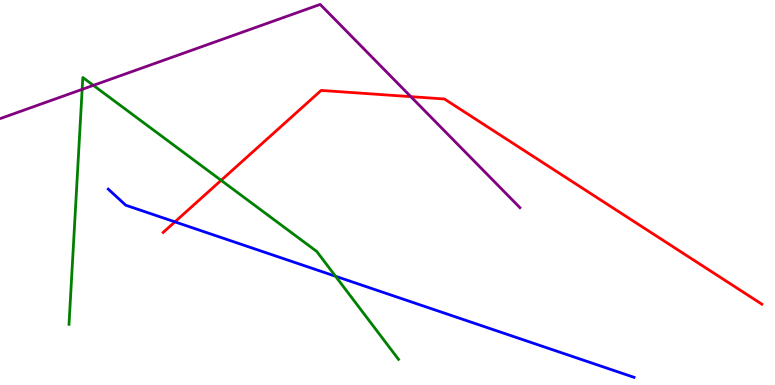[{'lines': ['blue', 'red'], 'intersections': [{'x': 2.26, 'y': 4.24}]}, {'lines': ['green', 'red'], 'intersections': [{'x': 2.85, 'y': 5.32}]}, {'lines': ['purple', 'red'], 'intersections': [{'x': 5.3, 'y': 7.49}]}, {'lines': ['blue', 'green'], 'intersections': [{'x': 4.33, 'y': 2.82}]}, {'lines': ['blue', 'purple'], 'intersections': []}, {'lines': ['green', 'purple'], 'intersections': [{'x': 1.06, 'y': 7.68}, {'x': 1.2, 'y': 7.78}]}]